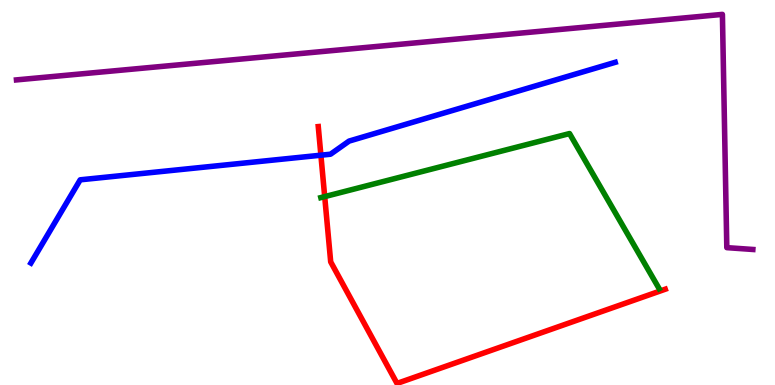[{'lines': ['blue', 'red'], 'intersections': [{'x': 4.14, 'y': 5.97}]}, {'lines': ['green', 'red'], 'intersections': [{'x': 4.19, 'y': 4.89}]}, {'lines': ['purple', 'red'], 'intersections': []}, {'lines': ['blue', 'green'], 'intersections': []}, {'lines': ['blue', 'purple'], 'intersections': []}, {'lines': ['green', 'purple'], 'intersections': []}]